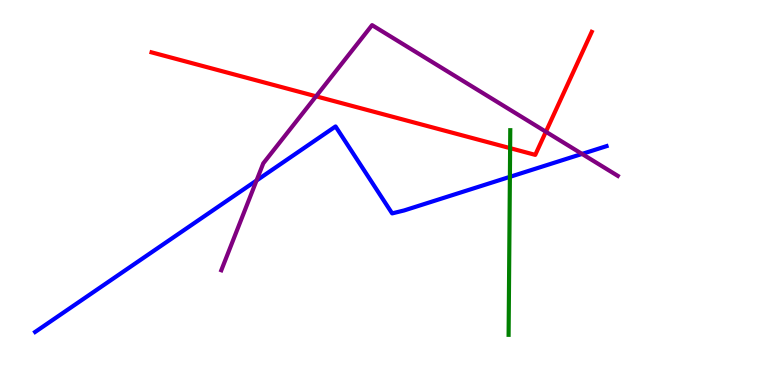[{'lines': ['blue', 'red'], 'intersections': []}, {'lines': ['green', 'red'], 'intersections': [{'x': 6.58, 'y': 6.15}]}, {'lines': ['purple', 'red'], 'intersections': [{'x': 4.08, 'y': 7.5}, {'x': 7.04, 'y': 6.58}]}, {'lines': ['blue', 'green'], 'intersections': [{'x': 6.58, 'y': 5.41}]}, {'lines': ['blue', 'purple'], 'intersections': [{'x': 3.31, 'y': 5.31}, {'x': 7.51, 'y': 6.0}]}, {'lines': ['green', 'purple'], 'intersections': []}]